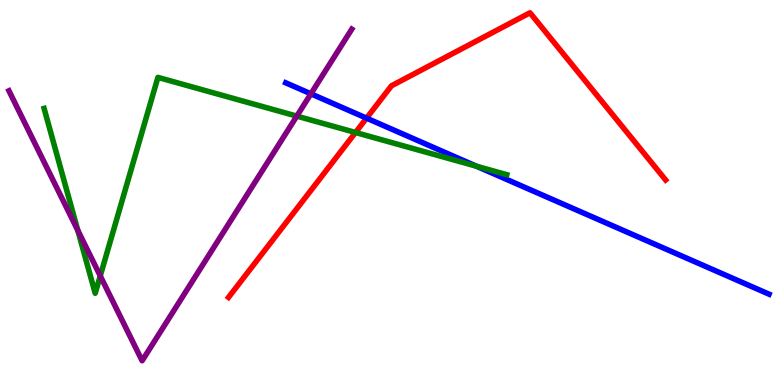[{'lines': ['blue', 'red'], 'intersections': [{'x': 4.73, 'y': 6.93}]}, {'lines': ['green', 'red'], 'intersections': [{'x': 4.59, 'y': 6.56}]}, {'lines': ['purple', 'red'], 'intersections': []}, {'lines': ['blue', 'green'], 'intersections': [{'x': 6.15, 'y': 5.68}]}, {'lines': ['blue', 'purple'], 'intersections': [{'x': 4.01, 'y': 7.56}]}, {'lines': ['green', 'purple'], 'intersections': [{'x': 1.0, 'y': 4.01}, {'x': 1.29, 'y': 2.83}, {'x': 3.83, 'y': 6.98}]}]